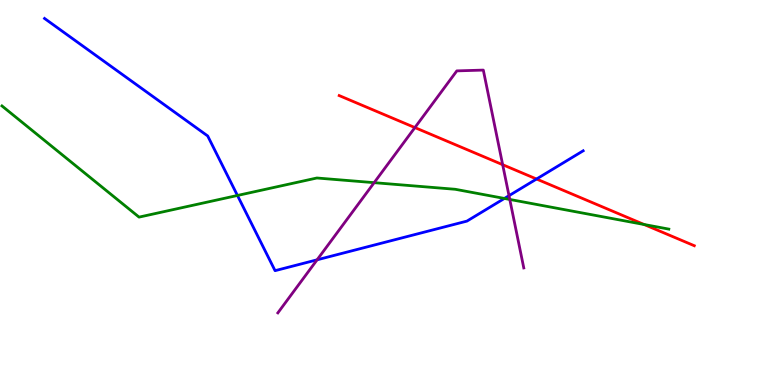[{'lines': ['blue', 'red'], 'intersections': [{'x': 6.92, 'y': 5.35}]}, {'lines': ['green', 'red'], 'intersections': [{'x': 8.31, 'y': 4.17}]}, {'lines': ['purple', 'red'], 'intersections': [{'x': 5.35, 'y': 6.69}, {'x': 6.49, 'y': 5.72}]}, {'lines': ['blue', 'green'], 'intersections': [{'x': 3.06, 'y': 4.92}, {'x': 6.51, 'y': 4.85}]}, {'lines': ['blue', 'purple'], 'intersections': [{'x': 4.09, 'y': 3.25}, {'x': 6.57, 'y': 4.92}]}, {'lines': ['green', 'purple'], 'intersections': [{'x': 4.83, 'y': 5.26}, {'x': 6.58, 'y': 4.82}]}]